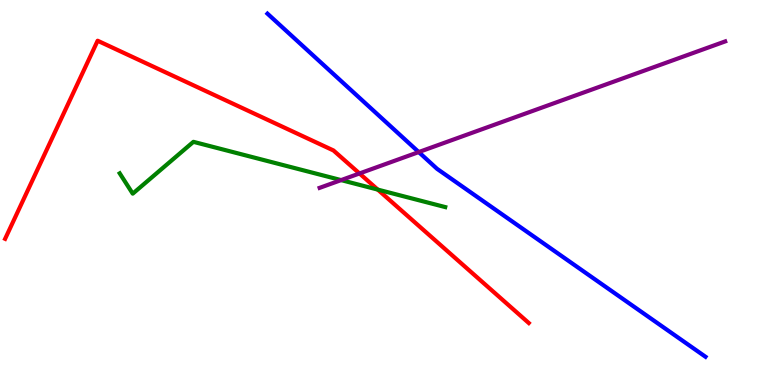[{'lines': ['blue', 'red'], 'intersections': []}, {'lines': ['green', 'red'], 'intersections': [{'x': 4.87, 'y': 5.08}]}, {'lines': ['purple', 'red'], 'intersections': [{'x': 4.64, 'y': 5.49}]}, {'lines': ['blue', 'green'], 'intersections': []}, {'lines': ['blue', 'purple'], 'intersections': [{'x': 5.4, 'y': 6.05}]}, {'lines': ['green', 'purple'], 'intersections': [{'x': 4.4, 'y': 5.32}]}]